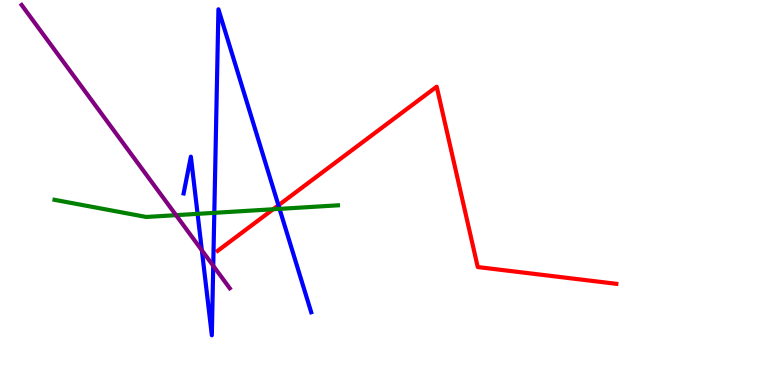[{'lines': ['blue', 'red'], 'intersections': [{'x': 3.59, 'y': 4.67}]}, {'lines': ['green', 'red'], 'intersections': [{'x': 3.52, 'y': 4.56}]}, {'lines': ['purple', 'red'], 'intersections': []}, {'lines': ['blue', 'green'], 'intersections': [{'x': 2.55, 'y': 4.45}, {'x': 2.77, 'y': 4.47}, {'x': 3.61, 'y': 4.57}]}, {'lines': ['blue', 'purple'], 'intersections': [{'x': 2.6, 'y': 3.5}, {'x': 2.75, 'y': 3.1}]}, {'lines': ['green', 'purple'], 'intersections': [{'x': 2.27, 'y': 4.41}]}]